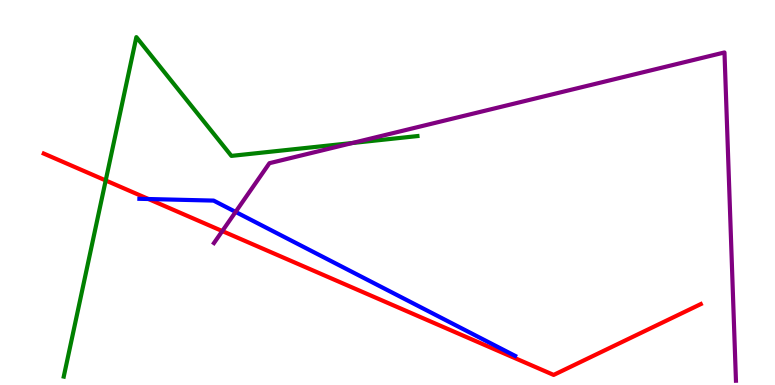[{'lines': ['blue', 'red'], 'intersections': [{'x': 1.92, 'y': 4.83}]}, {'lines': ['green', 'red'], 'intersections': [{'x': 1.36, 'y': 5.31}]}, {'lines': ['purple', 'red'], 'intersections': [{'x': 2.87, 'y': 4.0}]}, {'lines': ['blue', 'green'], 'intersections': []}, {'lines': ['blue', 'purple'], 'intersections': [{'x': 3.04, 'y': 4.5}]}, {'lines': ['green', 'purple'], 'intersections': [{'x': 4.55, 'y': 6.29}]}]